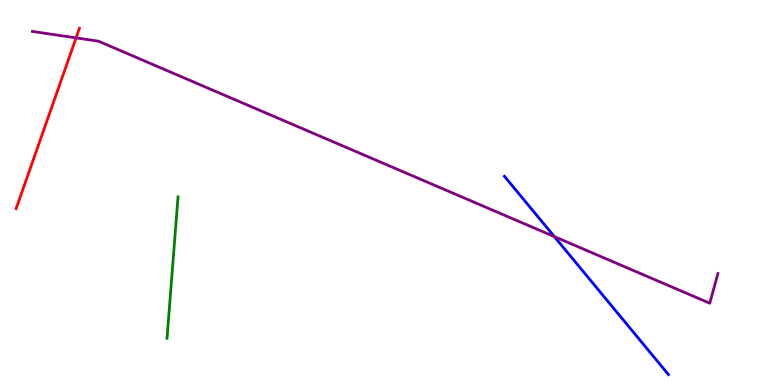[{'lines': ['blue', 'red'], 'intersections': []}, {'lines': ['green', 'red'], 'intersections': []}, {'lines': ['purple', 'red'], 'intersections': [{'x': 0.982, 'y': 9.02}]}, {'lines': ['blue', 'green'], 'intersections': []}, {'lines': ['blue', 'purple'], 'intersections': [{'x': 7.15, 'y': 3.85}]}, {'lines': ['green', 'purple'], 'intersections': []}]